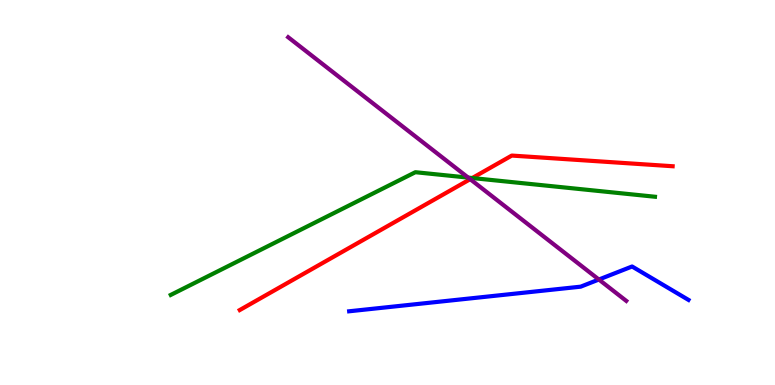[{'lines': ['blue', 'red'], 'intersections': []}, {'lines': ['green', 'red'], 'intersections': [{'x': 6.09, 'y': 5.38}]}, {'lines': ['purple', 'red'], 'intersections': [{'x': 6.07, 'y': 5.35}]}, {'lines': ['blue', 'green'], 'intersections': []}, {'lines': ['blue', 'purple'], 'intersections': [{'x': 7.73, 'y': 2.74}]}, {'lines': ['green', 'purple'], 'intersections': [{'x': 6.04, 'y': 5.39}]}]